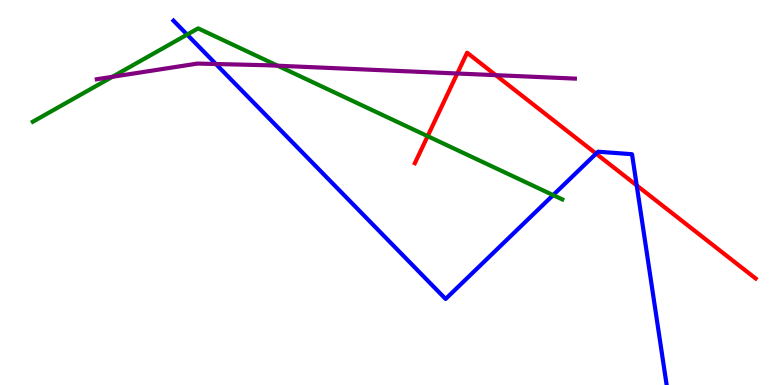[{'lines': ['blue', 'red'], 'intersections': [{'x': 7.69, 'y': 6.01}, {'x': 8.22, 'y': 5.18}]}, {'lines': ['green', 'red'], 'intersections': [{'x': 5.52, 'y': 6.46}]}, {'lines': ['purple', 'red'], 'intersections': [{'x': 5.9, 'y': 8.09}, {'x': 6.4, 'y': 8.05}]}, {'lines': ['blue', 'green'], 'intersections': [{'x': 2.41, 'y': 9.1}, {'x': 7.14, 'y': 4.93}]}, {'lines': ['blue', 'purple'], 'intersections': [{'x': 2.79, 'y': 8.34}]}, {'lines': ['green', 'purple'], 'intersections': [{'x': 1.45, 'y': 8.0}, {'x': 3.58, 'y': 8.29}]}]